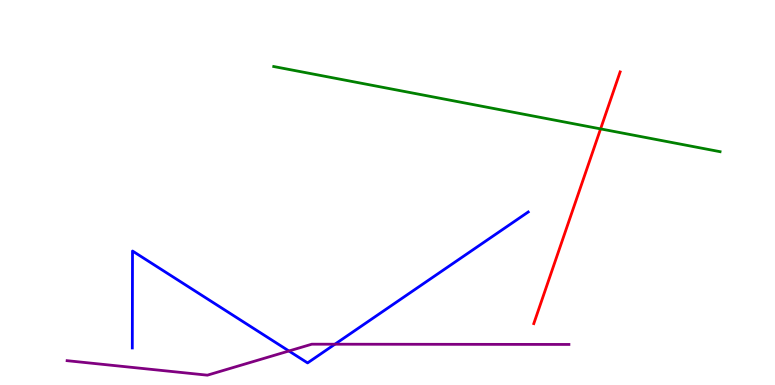[{'lines': ['blue', 'red'], 'intersections': []}, {'lines': ['green', 'red'], 'intersections': [{'x': 7.75, 'y': 6.65}]}, {'lines': ['purple', 'red'], 'intersections': []}, {'lines': ['blue', 'green'], 'intersections': []}, {'lines': ['blue', 'purple'], 'intersections': [{'x': 3.73, 'y': 0.883}, {'x': 4.32, 'y': 1.06}]}, {'lines': ['green', 'purple'], 'intersections': []}]